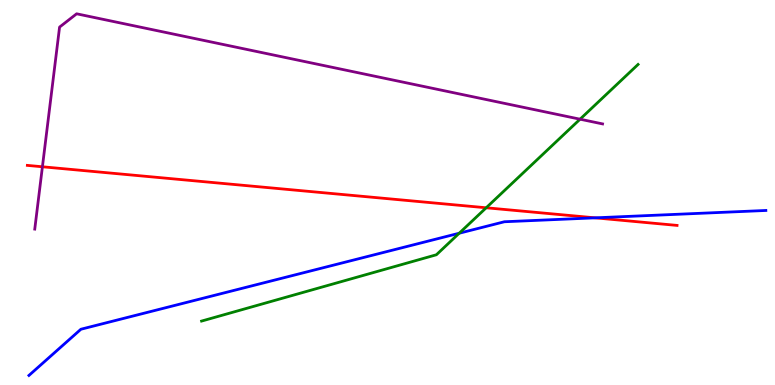[{'lines': ['blue', 'red'], 'intersections': [{'x': 7.68, 'y': 4.34}]}, {'lines': ['green', 'red'], 'intersections': [{'x': 6.27, 'y': 4.6}]}, {'lines': ['purple', 'red'], 'intersections': [{'x': 0.547, 'y': 5.67}]}, {'lines': ['blue', 'green'], 'intersections': [{'x': 5.93, 'y': 3.94}]}, {'lines': ['blue', 'purple'], 'intersections': []}, {'lines': ['green', 'purple'], 'intersections': [{'x': 7.48, 'y': 6.9}]}]